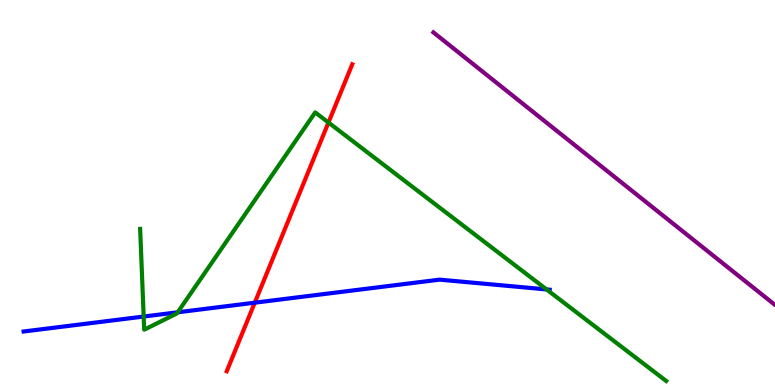[{'lines': ['blue', 'red'], 'intersections': [{'x': 3.29, 'y': 2.14}]}, {'lines': ['green', 'red'], 'intersections': [{'x': 4.24, 'y': 6.82}]}, {'lines': ['purple', 'red'], 'intersections': []}, {'lines': ['blue', 'green'], 'intersections': [{'x': 1.85, 'y': 1.78}, {'x': 2.29, 'y': 1.89}, {'x': 7.05, 'y': 2.48}]}, {'lines': ['blue', 'purple'], 'intersections': []}, {'lines': ['green', 'purple'], 'intersections': []}]